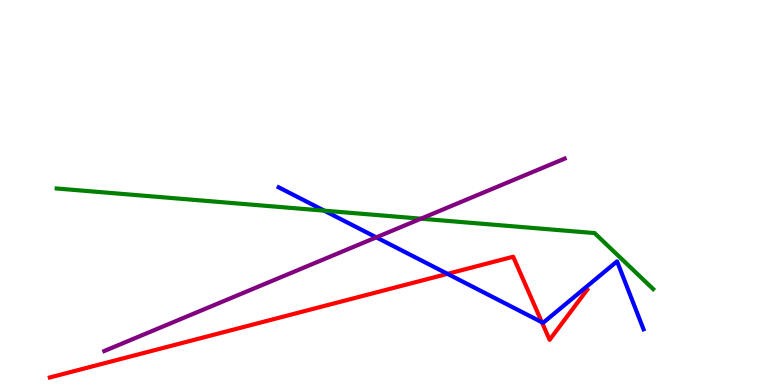[{'lines': ['blue', 'red'], 'intersections': [{'x': 5.77, 'y': 2.89}, {'x': 6.99, 'y': 1.63}]}, {'lines': ['green', 'red'], 'intersections': []}, {'lines': ['purple', 'red'], 'intersections': []}, {'lines': ['blue', 'green'], 'intersections': [{'x': 4.18, 'y': 4.53}]}, {'lines': ['blue', 'purple'], 'intersections': [{'x': 4.86, 'y': 3.84}]}, {'lines': ['green', 'purple'], 'intersections': [{'x': 5.43, 'y': 4.32}]}]